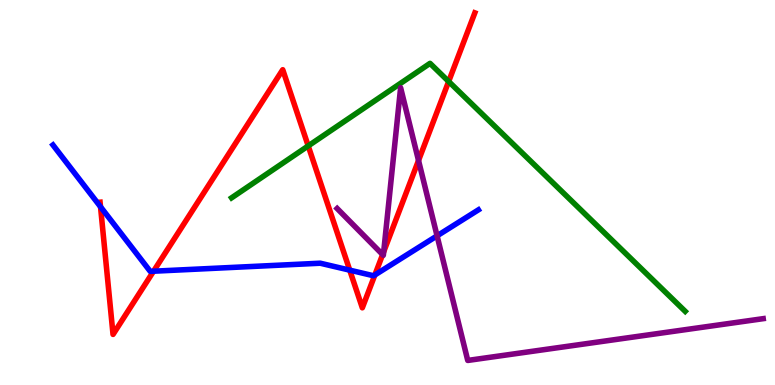[{'lines': ['blue', 'red'], 'intersections': [{'x': 1.3, 'y': 4.63}, {'x': 1.98, 'y': 2.96}, {'x': 4.51, 'y': 2.98}, {'x': 4.84, 'y': 2.86}]}, {'lines': ['green', 'red'], 'intersections': [{'x': 3.98, 'y': 6.21}, {'x': 5.79, 'y': 7.88}]}, {'lines': ['purple', 'red'], 'intersections': [{'x': 4.94, 'y': 3.39}, {'x': 4.95, 'y': 3.46}, {'x': 5.4, 'y': 5.83}]}, {'lines': ['blue', 'green'], 'intersections': []}, {'lines': ['blue', 'purple'], 'intersections': [{'x': 5.64, 'y': 3.87}]}, {'lines': ['green', 'purple'], 'intersections': []}]